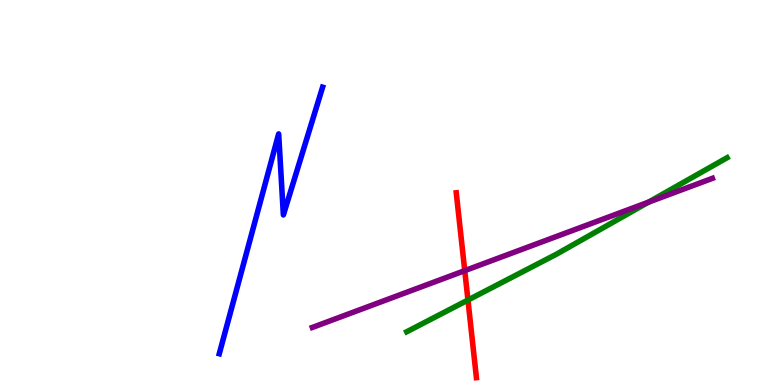[{'lines': ['blue', 'red'], 'intersections': []}, {'lines': ['green', 'red'], 'intersections': [{'x': 6.04, 'y': 2.21}]}, {'lines': ['purple', 'red'], 'intersections': [{'x': 6.0, 'y': 2.97}]}, {'lines': ['blue', 'green'], 'intersections': []}, {'lines': ['blue', 'purple'], 'intersections': []}, {'lines': ['green', 'purple'], 'intersections': [{'x': 8.37, 'y': 4.75}]}]